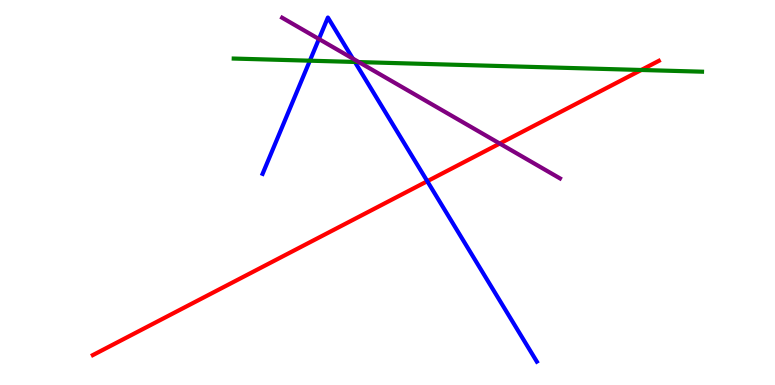[{'lines': ['blue', 'red'], 'intersections': [{'x': 5.51, 'y': 5.29}]}, {'lines': ['green', 'red'], 'intersections': [{'x': 8.27, 'y': 8.18}]}, {'lines': ['purple', 'red'], 'intersections': [{'x': 6.45, 'y': 6.27}]}, {'lines': ['blue', 'green'], 'intersections': [{'x': 4.0, 'y': 8.42}, {'x': 4.58, 'y': 8.39}]}, {'lines': ['blue', 'purple'], 'intersections': [{'x': 4.12, 'y': 8.99}, {'x': 4.55, 'y': 8.48}]}, {'lines': ['green', 'purple'], 'intersections': [{'x': 4.63, 'y': 8.39}]}]